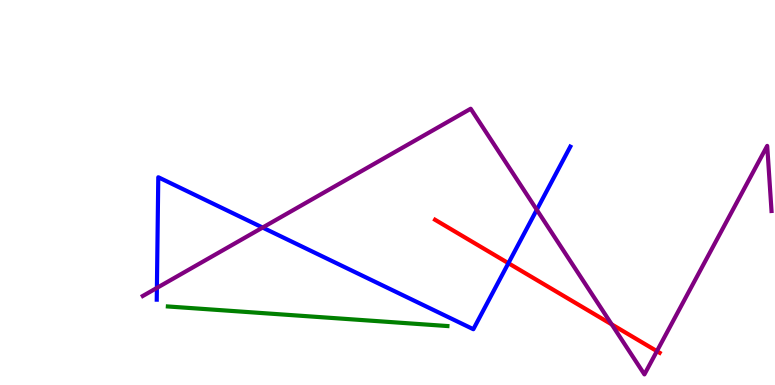[{'lines': ['blue', 'red'], 'intersections': [{'x': 6.56, 'y': 3.16}]}, {'lines': ['green', 'red'], 'intersections': []}, {'lines': ['purple', 'red'], 'intersections': [{'x': 7.89, 'y': 1.57}, {'x': 8.48, 'y': 0.879}]}, {'lines': ['blue', 'green'], 'intersections': []}, {'lines': ['blue', 'purple'], 'intersections': [{'x': 2.02, 'y': 2.52}, {'x': 3.39, 'y': 4.09}, {'x': 6.93, 'y': 4.55}]}, {'lines': ['green', 'purple'], 'intersections': []}]